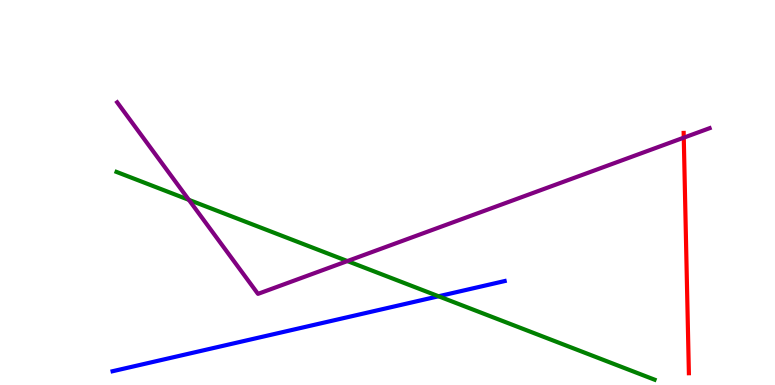[{'lines': ['blue', 'red'], 'intersections': []}, {'lines': ['green', 'red'], 'intersections': []}, {'lines': ['purple', 'red'], 'intersections': [{'x': 8.82, 'y': 6.42}]}, {'lines': ['blue', 'green'], 'intersections': [{'x': 5.66, 'y': 2.3}]}, {'lines': ['blue', 'purple'], 'intersections': []}, {'lines': ['green', 'purple'], 'intersections': [{'x': 2.44, 'y': 4.81}, {'x': 4.48, 'y': 3.22}]}]